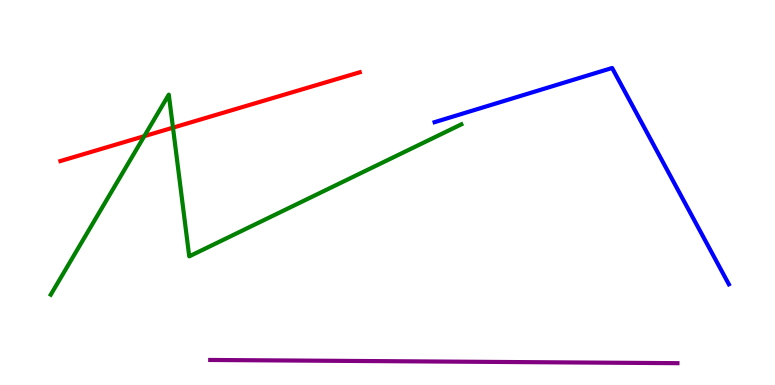[{'lines': ['blue', 'red'], 'intersections': []}, {'lines': ['green', 'red'], 'intersections': [{'x': 1.86, 'y': 6.46}, {'x': 2.23, 'y': 6.68}]}, {'lines': ['purple', 'red'], 'intersections': []}, {'lines': ['blue', 'green'], 'intersections': []}, {'lines': ['blue', 'purple'], 'intersections': []}, {'lines': ['green', 'purple'], 'intersections': []}]